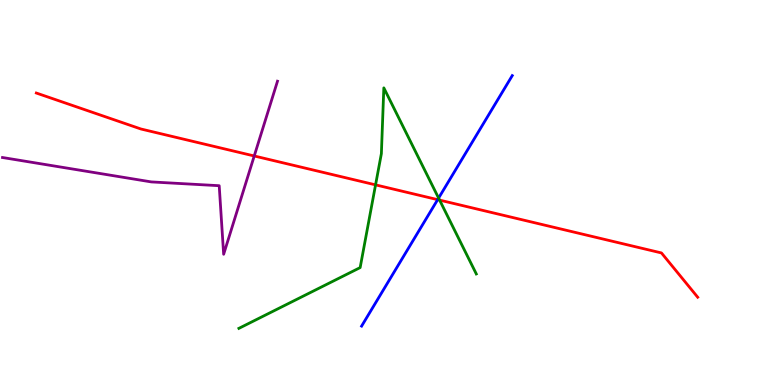[{'lines': ['blue', 'red'], 'intersections': [{'x': 5.65, 'y': 4.81}]}, {'lines': ['green', 'red'], 'intersections': [{'x': 4.85, 'y': 5.2}, {'x': 5.67, 'y': 4.8}]}, {'lines': ['purple', 'red'], 'intersections': [{'x': 3.28, 'y': 5.95}]}, {'lines': ['blue', 'green'], 'intersections': [{'x': 5.66, 'y': 4.86}]}, {'lines': ['blue', 'purple'], 'intersections': []}, {'lines': ['green', 'purple'], 'intersections': []}]